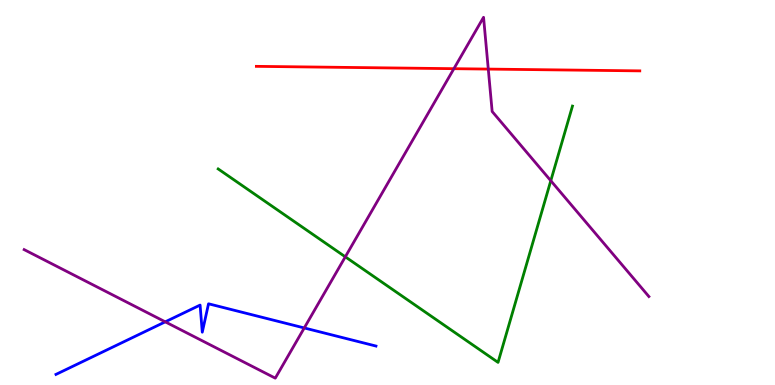[{'lines': ['blue', 'red'], 'intersections': []}, {'lines': ['green', 'red'], 'intersections': []}, {'lines': ['purple', 'red'], 'intersections': [{'x': 5.86, 'y': 8.22}, {'x': 6.3, 'y': 8.21}]}, {'lines': ['blue', 'green'], 'intersections': []}, {'lines': ['blue', 'purple'], 'intersections': [{'x': 2.13, 'y': 1.64}, {'x': 3.93, 'y': 1.48}]}, {'lines': ['green', 'purple'], 'intersections': [{'x': 4.46, 'y': 3.33}, {'x': 7.11, 'y': 5.31}]}]